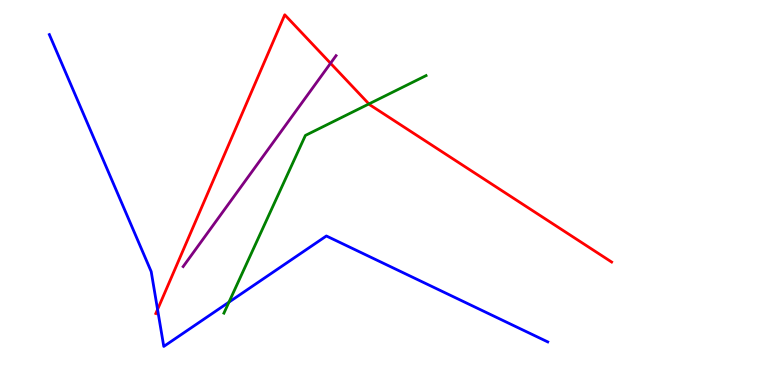[{'lines': ['blue', 'red'], 'intersections': [{'x': 2.03, 'y': 1.96}]}, {'lines': ['green', 'red'], 'intersections': [{'x': 4.76, 'y': 7.3}]}, {'lines': ['purple', 'red'], 'intersections': [{'x': 4.27, 'y': 8.36}]}, {'lines': ['blue', 'green'], 'intersections': [{'x': 2.95, 'y': 2.15}]}, {'lines': ['blue', 'purple'], 'intersections': []}, {'lines': ['green', 'purple'], 'intersections': []}]